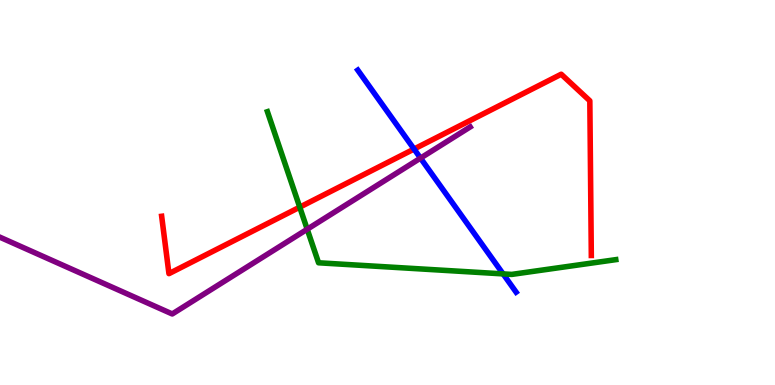[{'lines': ['blue', 'red'], 'intersections': [{'x': 5.34, 'y': 6.13}]}, {'lines': ['green', 'red'], 'intersections': [{'x': 3.87, 'y': 4.62}]}, {'lines': ['purple', 'red'], 'intersections': []}, {'lines': ['blue', 'green'], 'intersections': [{'x': 6.49, 'y': 2.89}]}, {'lines': ['blue', 'purple'], 'intersections': [{'x': 5.43, 'y': 5.89}]}, {'lines': ['green', 'purple'], 'intersections': [{'x': 3.96, 'y': 4.05}]}]